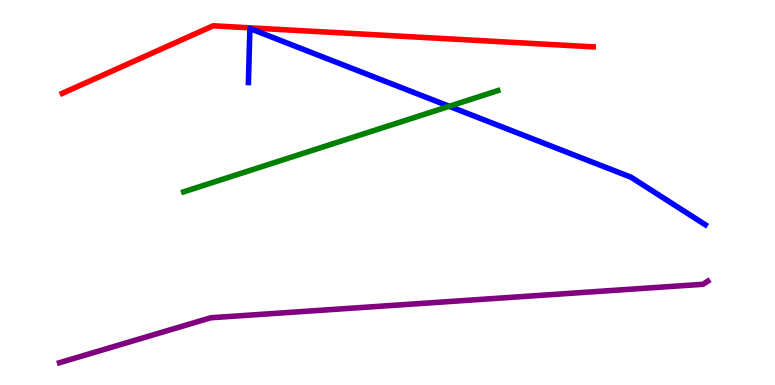[{'lines': ['blue', 'red'], 'intersections': []}, {'lines': ['green', 'red'], 'intersections': []}, {'lines': ['purple', 'red'], 'intersections': []}, {'lines': ['blue', 'green'], 'intersections': [{'x': 5.8, 'y': 7.24}]}, {'lines': ['blue', 'purple'], 'intersections': []}, {'lines': ['green', 'purple'], 'intersections': []}]